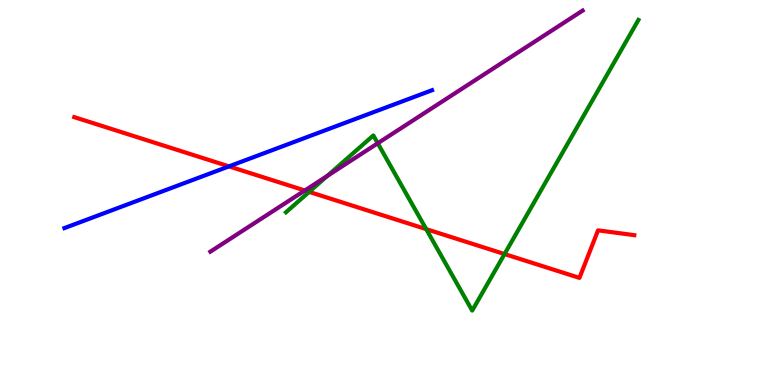[{'lines': ['blue', 'red'], 'intersections': [{'x': 2.95, 'y': 5.68}]}, {'lines': ['green', 'red'], 'intersections': [{'x': 3.99, 'y': 5.02}, {'x': 5.5, 'y': 4.05}, {'x': 6.51, 'y': 3.4}]}, {'lines': ['purple', 'red'], 'intersections': [{'x': 3.93, 'y': 5.05}]}, {'lines': ['blue', 'green'], 'intersections': []}, {'lines': ['blue', 'purple'], 'intersections': []}, {'lines': ['green', 'purple'], 'intersections': [{'x': 4.22, 'y': 5.43}, {'x': 4.87, 'y': 6.28}]}]